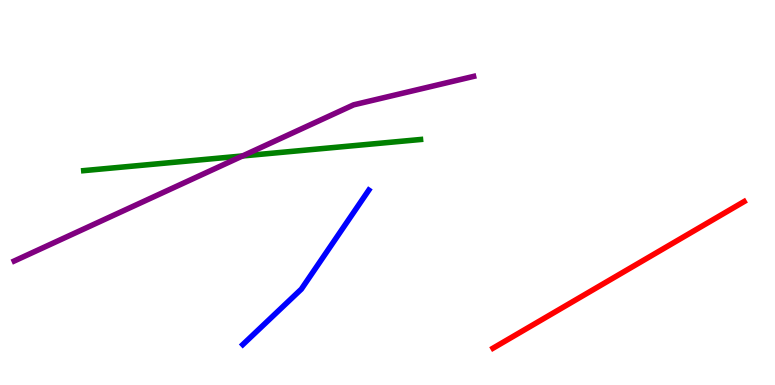[{'lines': ['blue', 'red'], 'intersections': []}, {'lines': ['green', 'red'], 'intersections': []}, {'lines': ['purple', 'red'], 'intersections': []}, {'lines': ['blue', 'green'], 'intersections': []}, {'lines': ['blue', 'purple'], 'intersections': []}, {'lines': ['green', 'purple'], 'intersections': [{'x': 3.13, 'y': 5.95}]}]